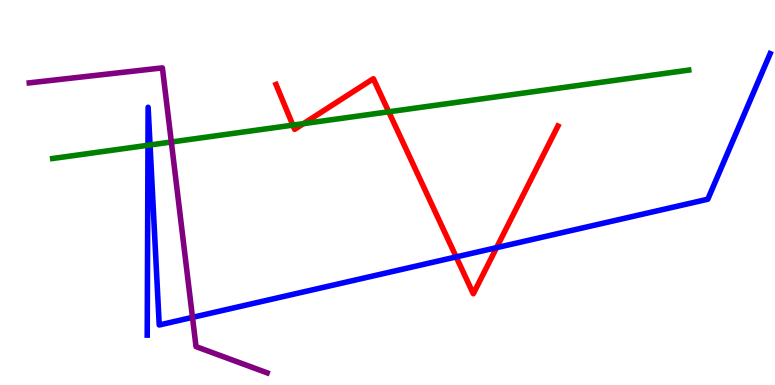[{'lines': ['blue', 'red'], 'intersections': [{'x': 5.89, 'y': 3.33}, {'x': 6.41, 'y': 3.57}]}, {'lines': ['green', 'red'], 'intersections': [{'x': 3.78, 'y': 6.75}, {'x': 3.92, 'y': 6.79}, {'x': 5.02, 'y': 7.1}]}, {'lines': ['purple', 'red'], 'intersections': []}, {'lines': ['blue', 'green'], 'intersections': [{'x': 1.91, 'y': 6.23}, {'x': 1.94, 'y': 6.23}]}, {'lines': ['blue', 'purple'], 'intersections': [{'x': 2.48, 'y': 1.76}]}, {'lines': ['green', 'purple'], 'intersections': [{'x': 2.21, 'y': 6.31}]}]